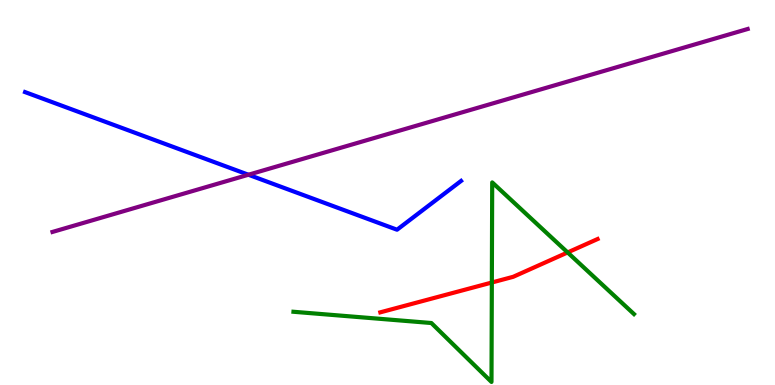[{'lines': ['blue', 'red'], 'intersections': []}, {'lines': ['green', 'red'], 'intersections': [{'x': 6.35, 'y': 2.66}, {'x': 7.32, 'y': 3.44}]}, {'lines': ['purple', 'red'], 'intersections': []}, {'lines': ['blue', 'green'], 'intersections': []}, {'lines': ['blue', 'purple'], 'intersections': [{'x': 3.21, 'y': 5.46}]}, {'lines': ['green', 'purple'], 'intersections': []}]